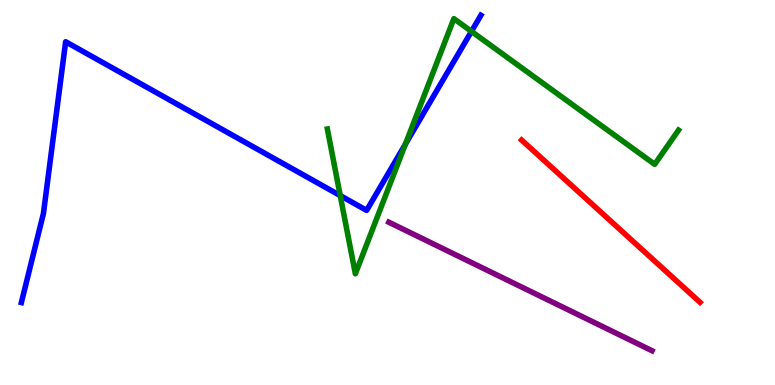[{'lines': ['blue', 'red'], 'intersections': []}, {'lines': ['green', 'red'], 'intersections': []}, {'lines': ['purple', 'red'], 'intersections': []}, {'lines': ['blue', 'green'], 'intersections': [{'x': 4.39, 'y': 4.92}, {'x': 5.23, 'y': 6.25}, {'x': 6.08, 'y': 9.18}]}, {'lines': ['blue', 'purple'], 'intersections': []}, {'lines': ['green', 'purple'], 'intersections': []}]